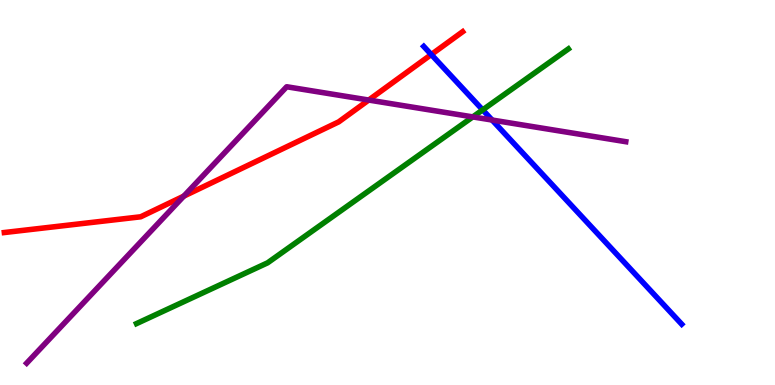[{'lines': ['blue', 'red'], 'intersections': [{'x': 5.56, 'y': 8.58}]}, {'lines': ['green', 'red'], 'intersections': []}, {'lines': ['purple', 'red'], 'intersections': [{'x': 2.37, 'y': 4.91}, {'x': 4.76, 'y': 7.4}]}, {'lines': ['blue', 'green'], 'intersections': [{'x': 6.23, 'y': 7.15}]}, {'lines': ['blue', 'purple'], 'intersections': [{'x': 6.35, 'y': 6.88}]}, {'lines': ['green', 'purple'], 'intersections': [{'x': 6.1, 'y': 6.96}]}]